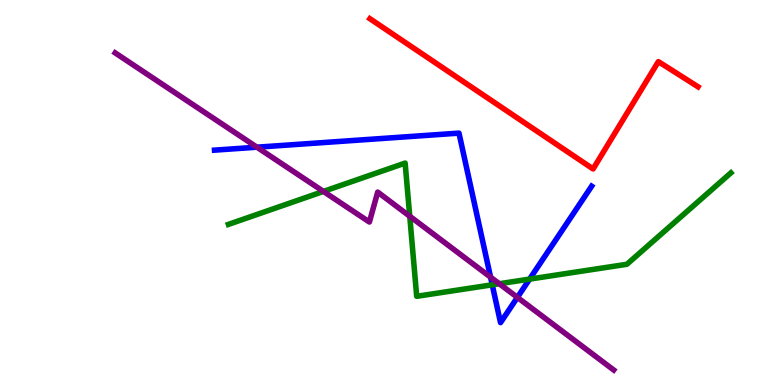[{'lines': ['blue', 'red'], 'intersections': []}, {'lines': ['green', 'red'], 'intersections': []}, {'lines': ['purple', 'red'], 'intersections': []}, {'lines': ['blue', 'green'], 'intersections': [{'x': 6.35, 'y': 2.6}, {'x': 6.83, 'y': 2.75}]}, {'lines': ['blue', 'purple'], 'intersections': [{'x': 3.32, 'y': 6.18}, {'x': 6.33, 'y': 2.8}, {'x': 6.68, 'y': 2.28}]}, {'lines': ['green', 'purple'], 'intersections': [{'x': 4.17, 'y': 5.03}, {'x': 5.29, 'y': 4.38}, {'x': 6.44, 'y': 2.63}]}]